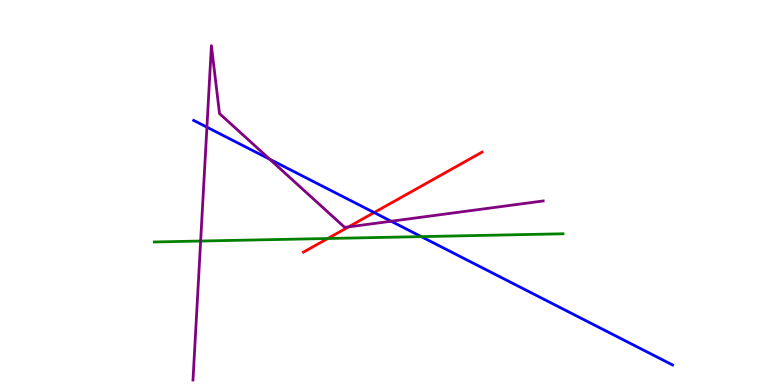[{'lines': ['blue', 'red'], 'intersections': [{'x': 4.83, 'y': 4.48}]}, {'lines': ['green', 'red'], 'intersections': [{'x': 4.23, 'y': 3.81}]}, {'lines': ['purple', 'red'], 'intersections': [{'x': 4.5, 'y': 4.11}]}, {'lines': ['blue', 'green'], 'intersections': [{'x': 5.44, 'y': 3.85}]}, {'lines': ['blue', 'purple'], 'intersections': [{'x': 2.67, 'y': 6.7}, {'x': 3.48, 'y': 5.86}, {'x': 5.05, 'y': 4.25}]}, {'lines': ['green', 'purple'], 'intersections': [{'x': 2.59, 'y': 3.74}]}]